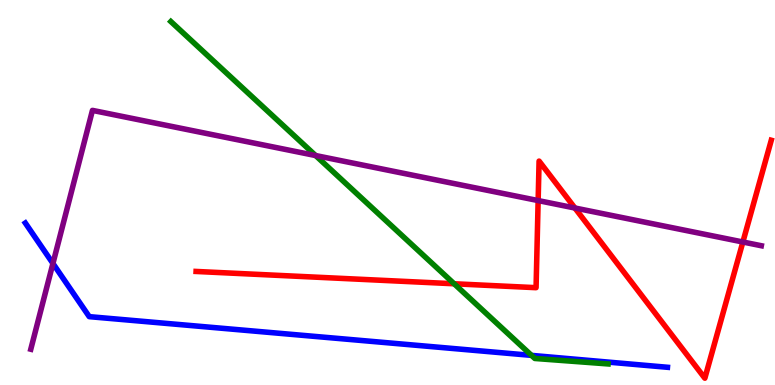[{'lines': ['blue', 'red'], 'intersections': []}, {'lines': ['green', 'red'], 'intersections': [{'x': 5.86, 'y': 2.63}]}, {'lines': ['purple', 'red'], 'intersections': [{'x': 6.94, 'y': 4.79}, {'x': 7.42, 'y': 4.6}, {'x': 9.59, 'y': 3.71}]}, {'lines': ['blue', 'green'], 'intersections': [{'x': 6.86, 'y': 0.769}]}, {'lines': ['blue', 'purple'], 'intersections': [{'x': 0.683, 'y': 3.16}]}, {'lines': ['green', 'purple'], 'intersections': [{'x': 4.07, 'y': 5.96}]}]